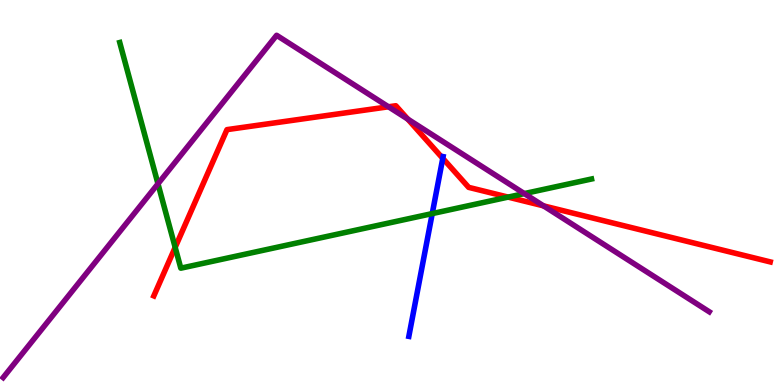[{'lines': ['blue', 'red'], 'intersections': [{'x': 5.71, 'y': 5.89}]}, {'lines': ['green', 'red'], 'intersections': [{'x': 2.26, 'y': 3.57}, {'x': 6.56, 'y': 4.88}]}, {'lines': ['purple', 'red'], 'intersections': [{'x': 5.01, 'y': 7.23}, {'x': 5.26, 'y': 6.91}, {'x': 7.01, 'y': 4.65}]}, {'lines': ['blue', 'green'], 'intersections': [{'x': 5.58, 'y': 4.45}]}, {'lines': ['blue', 'purple'], 'intersections': []}, {'lines': ['green', 'purple'], 'intersections': [{'x': 2.04, 'y': 5.23}, {'x': 6.77, 'y': 4.97}]}]